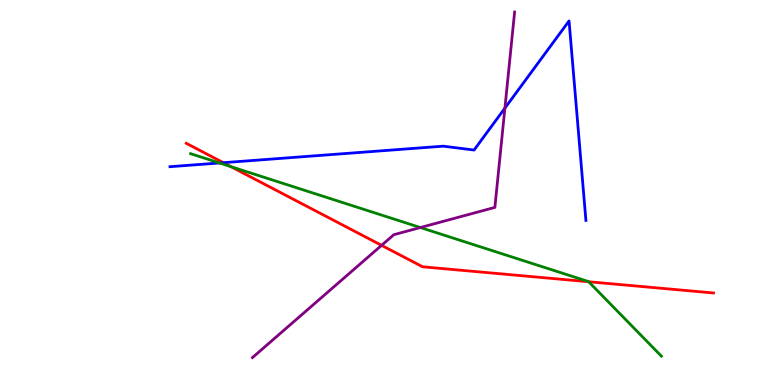[{'lines': ['blue', 'red'], 'intersections': [{'x': 2.88, 'y': 5.77}]}, {'lines': ['green', 'red'], 'intersections': [{'x': 2.98, 'y': 5.67}, {'x': 7.6, 'y': 2.68}]}, {'lines': ['purple', 'red'], 'intersections': [{'x': 4.92, 'y': 3.63}]}, {'lines': ['blue', 'green'], 'intersections': [{'x': 2.83, 'y': 5.77}]}, {'lines': ['blue', 'purple'], 'intersections': [{'x': 6.51, 'y': 7.19}]}, {'lines': ['green', 'purple'], 'intersections': [{'x': 5.42, 'y': 4.09}]}]